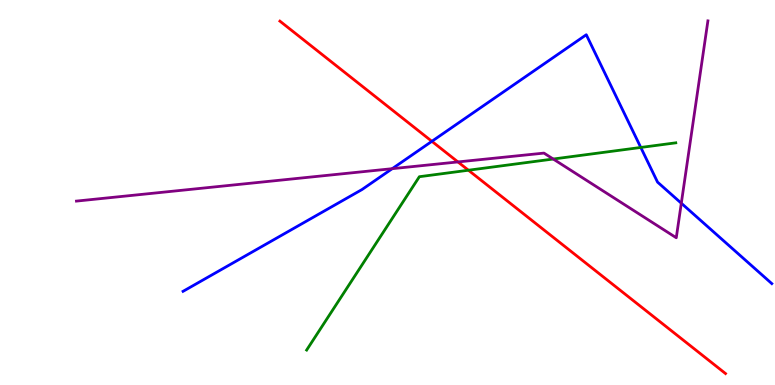[{'lines': ['blue', 'red'], 'intersections': [{'x': 5.57, 'y': 6.33}]}, {'lines': ['green', 'red'], 'intersections': [{'x': 6.04, 'y': 5.58}]}, {'lines': ['purple', 'red'], 'intersections': [{'x': 5.91, 'y': 5.79}]}, {'lines': ['blue', 'green'], 'intersections': [{'x': 8.27, 'y': 6.17}]}, {'lines': ['blue', 'purple'], 'intersections': [{'x': 5.06, 'y': 5.62}, {'x': 8.79, 'y': 4.72}]}, {'lines': ['green', 'purple'], 'intersections': [{'x': 7.14, 'y': 5.87}]}]